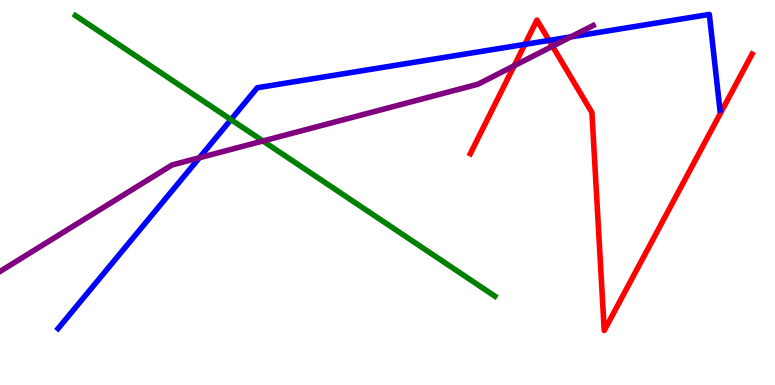[{'lines': ['blue', 'red'], 'intersections': [{'x': 6.77, 'y': 8.85}, {'x': 7.08, 'y': 8.95}]}, {'lines': ['green', 'red'], 'intersections': []}, {'lines': ['purple', 'red'], 'intersections': [{'x': 6.63, 'y': 8.29}, {'x': 7.13, 'y': 8.8}]}, {'lines': ['blue', 'green'], 'intersections': [{'x': 2.98, 'y': 6.89}]}, {'lines': ['blue', 'purple'], 'intersections': [{'x': 2.57, 'y': 5.9}, {'x': 7.37, 'y': 9.04}]}, {'lines': ['green', 'purple'], 'intersections': [{'x': 3.39, 'y': 6.34}]}]